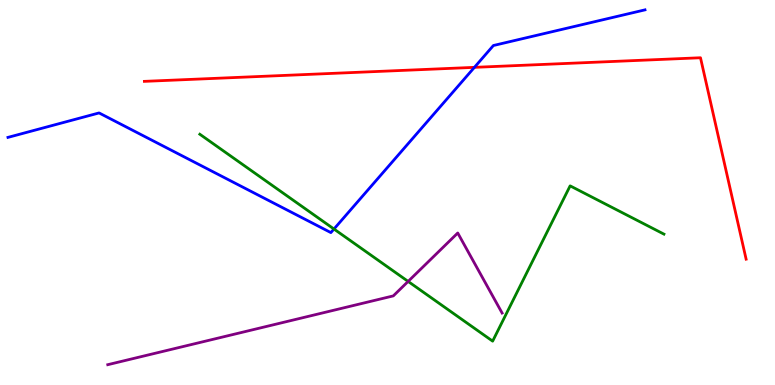[{'lines': ['blue', 'red'], 'intersections': [{'x': 6.12, 'y': 8.25}]}, {'lines': ['green', 'red'], 'intersections': []}, {'lines': ['purple', 'red'], 'intersections': []}, {'lines': ['blue', 'green'], 'intersections': [{'x': 4.31, 'y': 4.05}]}, {'lines': ['blue', 'purple'], 'intersections': []}, {'lines': ['green', 'purple'], 'intersections': [{'x': 5.27, 'y': 2.69}]}]